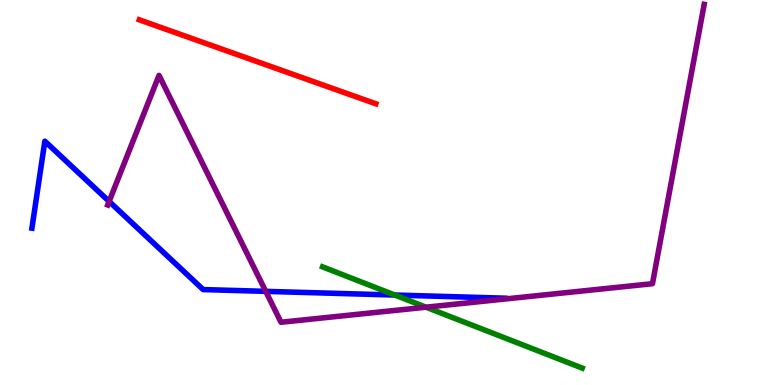[{'lines': ['blue', 'red'], 'intersections': []}, {'lines': ['green', 'red'], 'intersections': []}, {'lines': ['purple', 'red'], 'intersections': []}, {'lines': ['blue', 'green'], 'intersections': [{'x': 5.09, 'y': 2.34}]}, {'lines': ['blue', 'purple'], 'intersections': [{'x': 1.41, 'y': 4.77}, {'x': 3.43, 'y': 2.43}]}, {'lines': ['green', 'purple'], 'intersections': [{'x': 5.5, 'y': 2.02}]}]